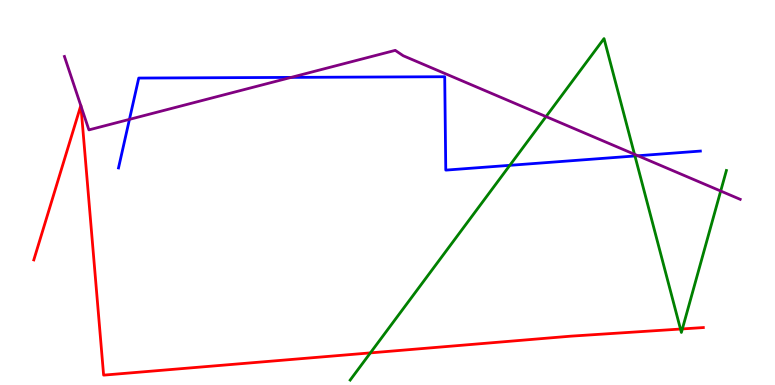[{'lines': ['blue', 'red'], 'intersections': []}, {'lines': ['green', 'red'], 'intersections': [{'x': 4.78, 'y': 0.834}, {'x': 8.78, 'y': 1.45}, {'x': 8.8, 'y': 1.46}]}, {'lines': ['purple', 'red'], 'intersections': [{'x': 1.04, 'y': 7.26}, {'x': 1.04, 'y': 7.25}]}, {'lines': ['blue', 'green'], 'intersections': [{'x': 6.58, 'y': 5.71}, {'x': 8.19, 'y': 5.95}]}, {'lines': ['blue', 'purple'], 'intersections': [{'x': 1.67, 'y': 6.9}, {'x': 3.76, 'y': 7.99}, {'x': 8.23, 'y': 5.95}]}, {'lines': ['green', 'purple'], 'intersections': [{'x': 7.05, 'y': 6.97}, {'x': 8.19, 'y': 5.99}, {'x': 9.3, 'y': 5.04}]}]